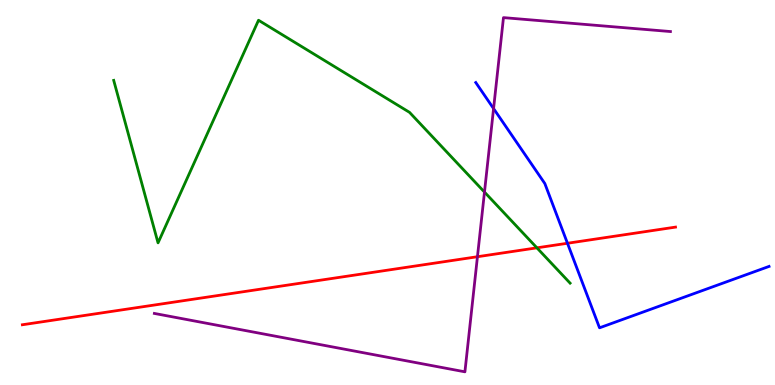[{'lines': ['blue', 'red'], 'intersections': [{'x': 7.32, 'y': 3.68}]}, {'lines': ['green', 'red'], 'intersections': [{'x': 6.93, 'y': 3.56}]}, {'lines': ['purple', 'red'], 'intersections': [{'x': 6.16, 'y': 3.33}]}, {'lines': ['blue', 'green'], 'intersections': []}, {'lines': ['blue', 'purple'], 'intersections': [{'x': 6.37, 'y': 7.18}]}, {'lines': ['green', 'purple'], 'intersections': [{'x': 6.25, 'y': 5.01}]}]